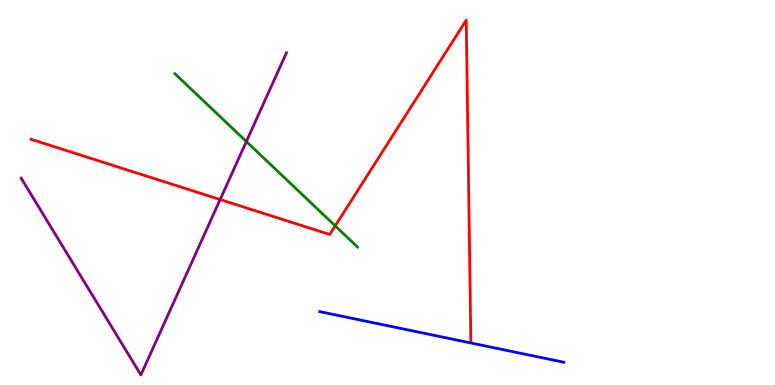[{'lines': ['blue', 'red'], 'intersections': []}, {'lines': ['green', 'red'], 'intersections': [{'x': 4.33, 'y': 4.13}]}, {'lines': ['purple', 'red'], 'intersections': [{'x': 2.84, 'y': 4.82}]}, {'lines': ['blue', 'green'], 'intersections': []}, {'lines': ['blue', 'purple'], 'intersections': []}, {'lines': ['green', 'purple'], 'intersections': [{'x': 3.18, 'y': 6.32}]}]